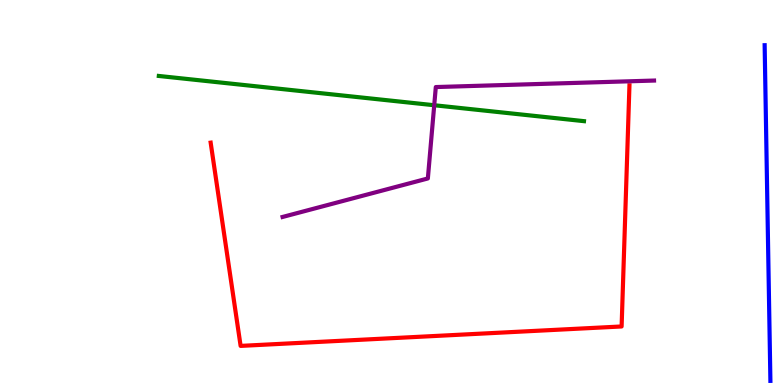[{'lines': ['blue', 'red'], 'intersections': []}, {'lines': ['green', 'red'], 'intersections': []}, {'lines': ['purple', 'red'], 'intersections': []}, {'lines': ['blue', 'green'], 'intersections': []}, {'lines': ['blue', 'purple'], 'intersections': []}, {'lines': ['green', 'purple'], 'intersections': [{'x': 5.6, 'y': 7.27}]}]